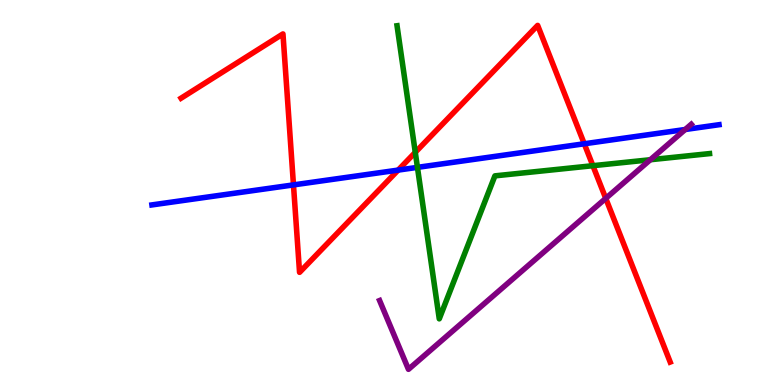[{'lines': ['blue', 'red'], 'intersections': [{'x': 3.79, 'y': 5.2}, {'x': 5.14, 'y': 5.58}, {'x': 7.54, 'y': 6.27}]}, {'lines': ['green', 'red'], 'intersections': [{'x': 5.36, 'y': 6.04}, {'x': 7.65, 'y': 5.7}]}, {'lines': ['purple', 'red'], 'intersections': [{'x': 7.82, 'y': 4.85}]}, {'lines': ['blue', 'green'], 'intersections': [{'x': 5.39, 'y': 5.65}]}, {'lines': ['blue', 'purple'], 'intersections': [{'x': 8.84, 'y': 6.64}]}, {'lines': ['green', 'purple'], 'intersections': [{'x': 8.39, 'y': 5.85}]}]